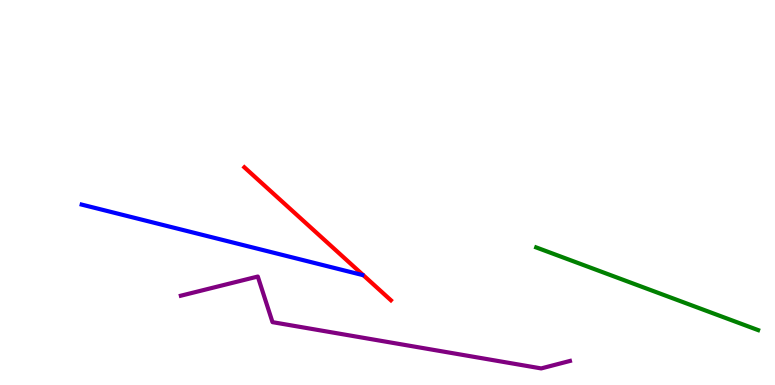[{'lines': ['blue', 'red'], 'intersections': []}, {'lines': ['green', 'red'], 'intersections': []}, {'lines': ['purple', 'red'], 'intersections': []}, {'lines': ['blue', 'green'], 'intersections': []}, {'lines': ['blue', 'purple'], 'intersections': []}, {'lines': ['green', 'purple'], 'intersections': []}]